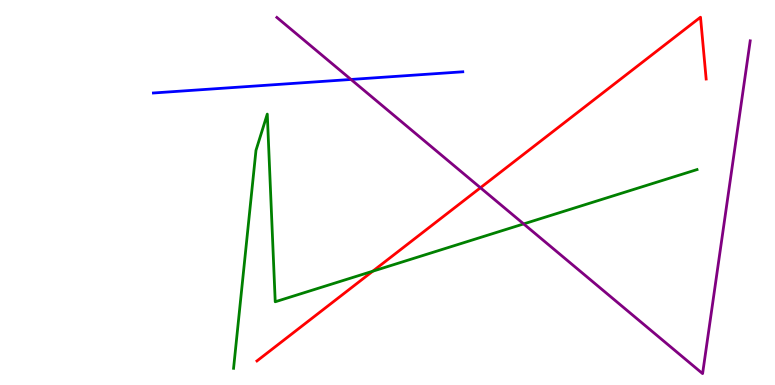[{'lines': ['blue', 'red'], 'intersections': []}, {'lines': ['green', 'red'], 'intersections': [{'x': 4.81, 'y': 2.96}]}, {'lines': ['purple', 'red'], 'intersections': [{'x': 6.2, 'y': 5.12}]}, {'lines': ['blue', 'green'], 'intersections': []}, {'lines': ['blue', 'purple'], 'intersections': [{'x': 4.53, 'y': 7.94}]}, {'lines': ['green', 'purple'], 'intersections': [{'x': 6.76, 'y': 4.18}]}]